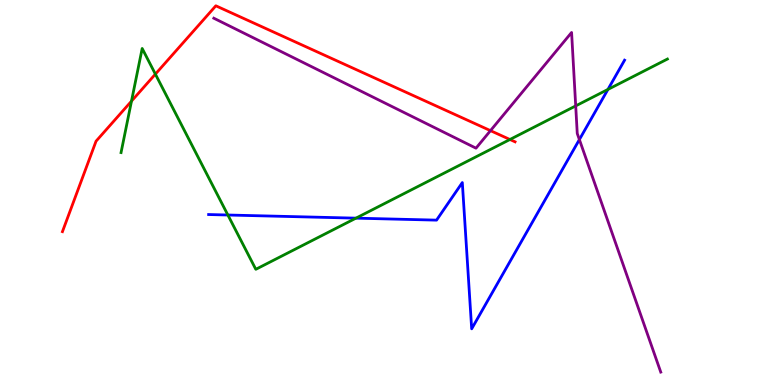[{'lines': ['blue', 'red'], 'intersections': []}, {'lines': ['green', 'red'], 'intersections': [{'x': 1.7, 'y': 7.37}, {'x': 2.0, 'y': 8.07}, {'x': 6.58, 'y': 6.38}]}, {'lines': ['purple', 'red'], 'intersections': [{'x': 6.33, 'y': 6.61}]}, {'lines': ['blue', 'green'], 'intersections': [{'x': 2.94, 'y': 4.42}, {'x': 4.59, 'y': 4.33}, {'x': 7.84, 'y': 7.68}]}, {'lines': ['blue', 'purple'], 'intersections': [{'x': 7.48, 'y': 6.37}]}, {'lines': ['green', 'purple'], 'intersections': [{'x': 7.43, 'y': 7.25}]}]